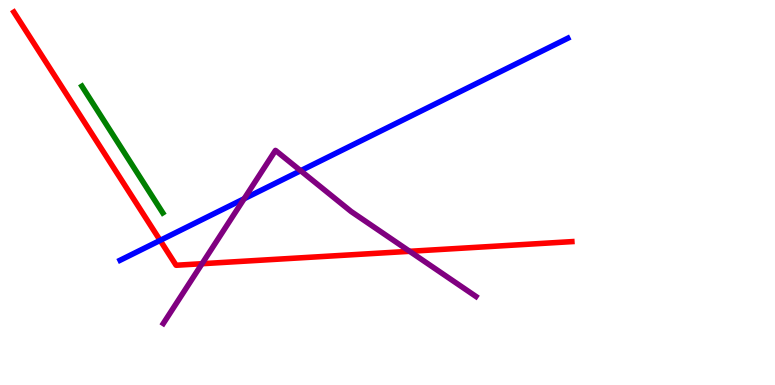[{'lines': ['blue', 'red'], 'intersections': [{'x': 2.07, 'y': 3.76}]}, {'lines': ['green', 'red'], 'intersections': []}, {'lines': ['purple', 'red'], 'intersections': [{'x': 2.61, 'y': 3.15}, {'x': 5.29, 'y': 3.47}]}, {'lines': ['blue', 'green'], 'intersections': []}, {'lines': ['blue', 'purple'], 'intersections': [{'x': 3.15, 'y': 4.84}, {'x': 3.88, 'y': 5.57}]}, {'lines': ['green', 'purple'], 'intersections': []}]